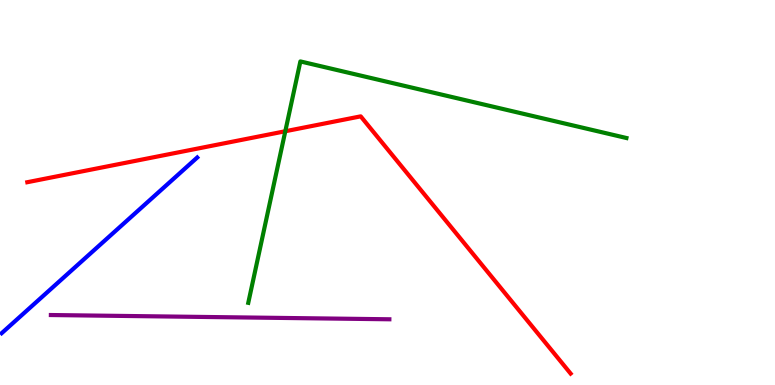[{'lines': ['blue', 'red'], 'intersections': []}, {'lines': ['green', 'red'], 'intersections': [{'x': 3.68, 'y': 6.59}]}, {'lines': ['purple', 'red'], 'intersections': []}, {'lines': ['blue', 'green'], 'intersections': []}, {'lines': ['blue', 'purple'], 'intersections': []}, {'lines': ['green', 'purple'], 'intersections': []}]